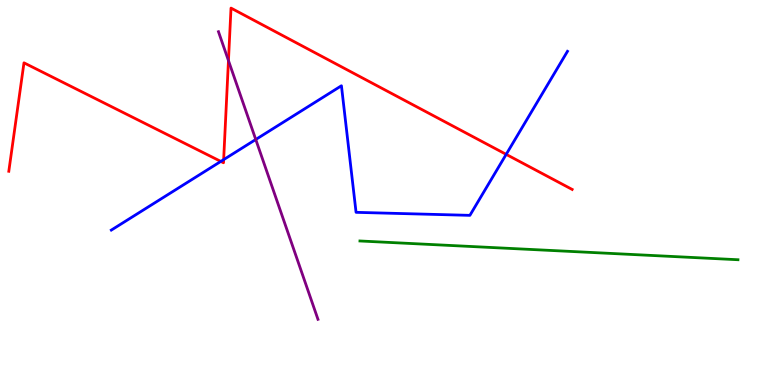[{'lines': ['blue', 'red'], 'intersections': [{'x': 2.85, 'y': 5.81}, {'x': 2.89, 'y': 5.85}, {'x': 6.53, 'y': 5.99}]}, {'lines': ['green', 'red'], 'intersections': []}, {'lines': ['purple', 'red'], 'intersections': [{'x': 2.95, 'y': 8.43}]}, {'lines': ['blue', 'green'], 'intersections': []}, {'lines': ['blue', 'purple'], 'intersections': [{'x': 3.3, 'y': 6.38}]}, {'lines': ['green', 'purple'], 'intersections': []}]